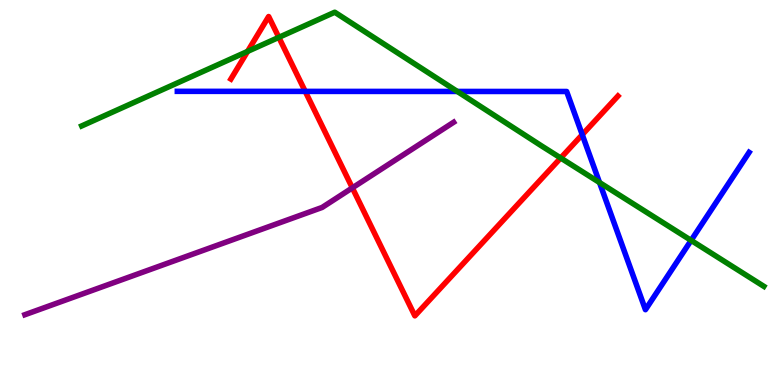[{'lines': ['blue', 'red'], 'intersections': [{'x': 3.94, 'y': 7.63}, {'x': 7.51, 'y': 6.5}]}, {'lines': ['green', 'red'], 'intersections': [{'x': 3.19, 'y': 8.66}, {'x': 3.6, 'y': 9.03}, {'x': 7.23, 'y': 5.9}]}, {'lines': ['purple', 'red'], 'intersections': [{'x': 4.55, 'y': 5.12}]}, {'lines': ['blue', 'green'], 'intersections': [{'x': 5.9, 'y': 7.62}, {'x': 7.74, 'y': 5.26}, {'x': 8.92, 'y': 3.76}]}, {'lines': ['blue', 'purple'], 'intersections': []}, {'lines': ['green', 'purple'], 'intersections': []}]